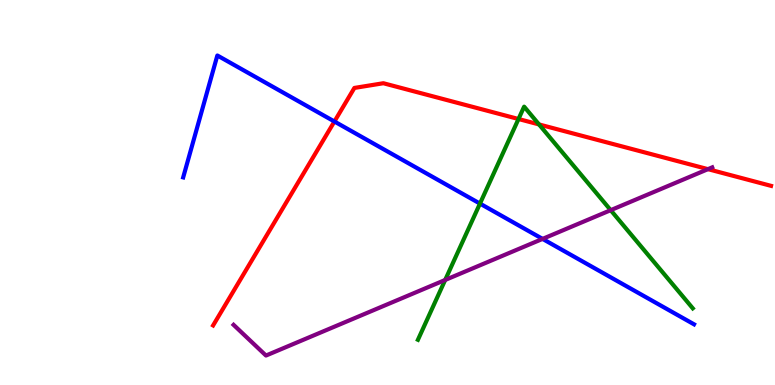[{'lines': ['blue', 'red'], 'intersections': [{'x': 4.31, 'y': 6.84}]}, {'lines': ['green', 'red'], 'intersections': [{'x': 6.69, 'y': 6.91}, {'x': 6.96, 'y': 6.77}]}, {'lines': ['purple', 'red'], 'intersections': [{'x': 9.13, 'y': 5.61}]}, {'lines': ['blue', 'green'], 'intersections': [{'x': 6.19, 'y': 4.71}]}, {'lines': ['blue', 'purple'], 'intersections': [{'x': 7.0, 'y': 3.79}]}, {'lines': ['green', 'purple'], 'intersections': [{'x': 5.74, 'y': 2.73}, {'x': 7.88, 'y': 4.54}]}]